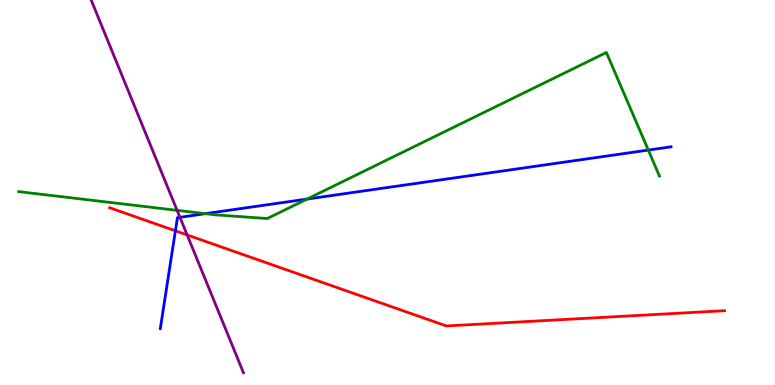[{'lines': ['blue', 'red'], 'intersections': [{'x': 2.26, 'y': 4.0}]}, {'lines': ['green', 'red'], 'intersections': []}, {'lines': ['purple', 'red'], 'intersections': [{'x': 2.41, 'y': 3.9}]}, {'lines': ['blue', 'green'], 'intersections': [{'x': 2.65, 'y': 4.45}, {'x': 3.96, 'y': 4.83}, {'x': 8.37, 'y': 6.1}]}, {'lines': ['blue', 'purple'], 'intersections': [{'x': 2.32, 'y': 4.36}]}, {'lines': ['green', 'purple'], 'intersections': [{'x': 2.29, 'y': 4.54}]}]